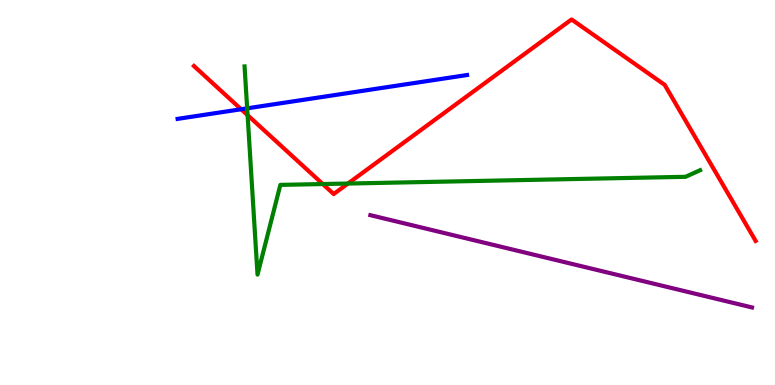[{'lines': ['blue', 'red'], 'intersections': [{'x': 3.11, 'y': 7.16}]}, {'lines': ['green', 'red'], 'intersections': [{'x': 3.19, 'y': 7.01}, {'x': 4.17, 'y': 5.22}, {'x': 4.49, 'y': 5.23}]}, {'lines': ['purple', 'red'], 'intersections': []}, {'lines': ['blue', 'green'], 'intersections': [{'x': 3.19, 'y': 7.19}]}, {'lines': ['blue', 'purple'], 'intersections': []}, {'lines': ['green', 'purple'], 'intersections': []}]